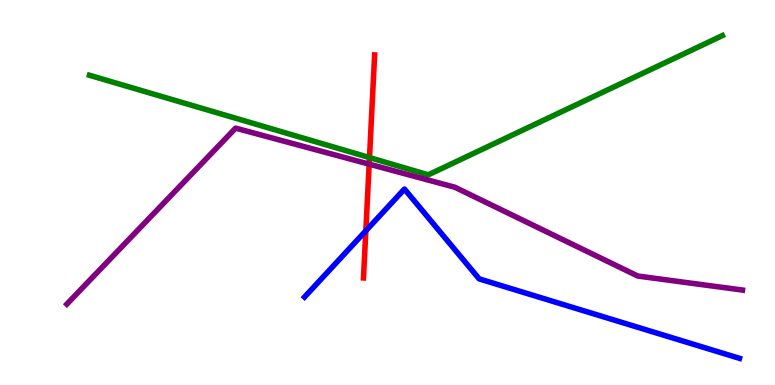[{'lines': ['blue', 'red'], 'intersections': [{'x': 4.72, 'y': 4.01}]}, {'lines': ['green', 'red'], 'intersections': [{'x': 4.77, 'y': 5.91}]}, {'lines': ['purple', 'red'], 'intersections': [{'x': 4.76, 'y': 5.74}]}, {'lines': ['blue', 'green'], 'intersections': []}, {'lines': ['blue', 'purple'], 'intersections': []}, {'lines': ['green', 'purple'], 'intersections': []}]